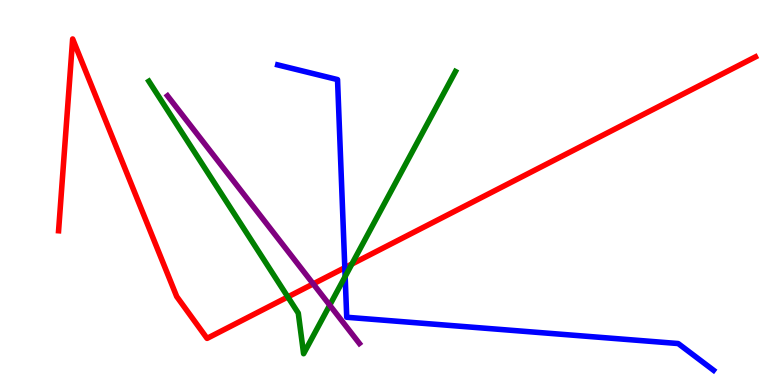[{'lines': ['blue', 'red'], 'intersections': [{'x': 4.45, 'y': 3.05}]}, {'lines': ['green', 'red'], 'intersections': [{'x': 3.71, 'y': 2.29}, {'x': 4.54, 'y': 3.14}]}, {'lines': ['purple', 'red'], 'intersections': [{'x': 4.04, 'y': 2.63}]}, {'lines': ['blue', 'green'], 'intersections': [{'x': 4.45, 'y': 2.82}]}, {'lines': ['blue', 'purple'], 'intersections': []}, {'lines': ['green', 'purple'], 'intersections': [{'x': 4.25, 'y': 2.07}]}]